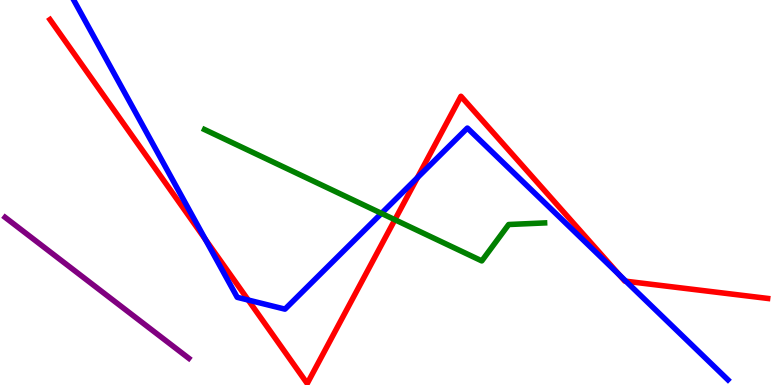[{'lines': ['blue', 'red'], 'intersections': [{'x': 2.65, 'y': 3.78}, {'x': 3.2, 'y': 2.21}, {'x': 5.39, 'y': 5.38}, {'x': 7.99, 'y': 2.86}, {'x': 8.08, 'y': 2.7}]}, {'lines': ['green', 'red'], 'intersections': [{'x': 5.1, 'y': 4.29}]}, {'lines': ['purple', 'red'], 'intersections': []}, {'lines': ['blue', 'green'], 'intersections': [{'x': 4.92, 'y': 4.46}]}, {'lines': ['blue', 'purple'], 'intersections': []}, {'lines': ['green', 'purple'], 'intersections': []}]